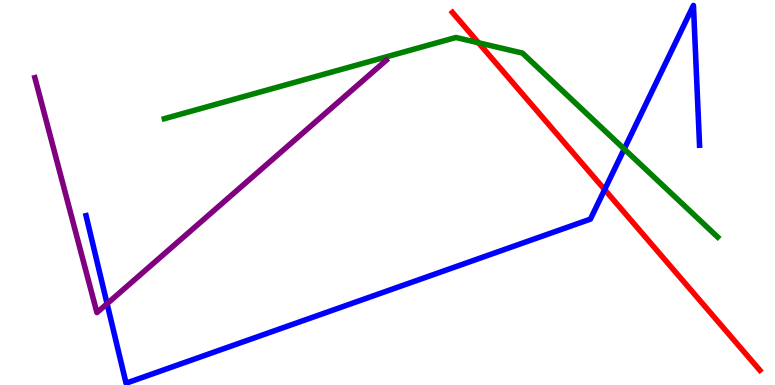[{'lines': ['blue', 'red'], 'intersections': [{'x': 7.8, 'y': 5.08}]}, {'lines': ['green', 'red'], 'intersections': [{'x': 6.17, 'y': 8.89}]}, {'lines': ['purple', 'red'], 'intersections': []}, {'lines': ['blue', 'green'], 'intersections': [{'x': 8.05, 'y': 6.13}]}, {'lines': ['blue', 'purple'], 'intersections': [{'x': 1.38, 'y': 2.11}]}, {'lines': ['green', 'purple'], 'intersections': []}]